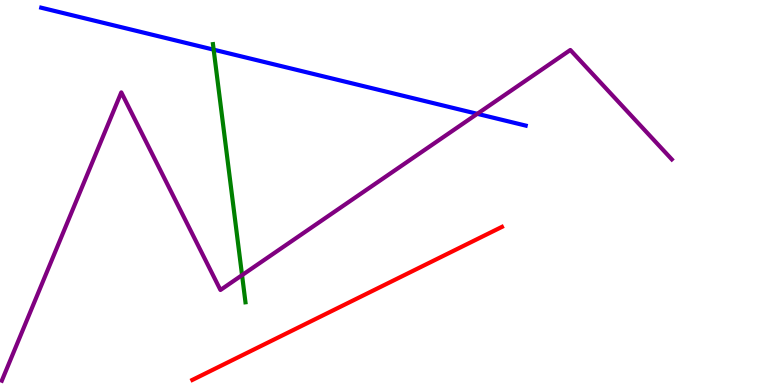[{'lines': ['blue', 'red'], 'intersections': []}, {'lines': ['green', 'red'], 'intersections': []}, {'lines': ['purple', 'red'], 'intersections': []}, {'lines': ['blue', 'green'], 'intersections': [{'x': 2.76, 'y': 8.71}]}, {'lines': ['blue', 'purple'], 'intersections': [{'x': 6.16, 'y': 7.04}]}, {'lines': ['green', 'purple'], 'intersections': [{'x': 3.12, 'y': 2.85}]}]